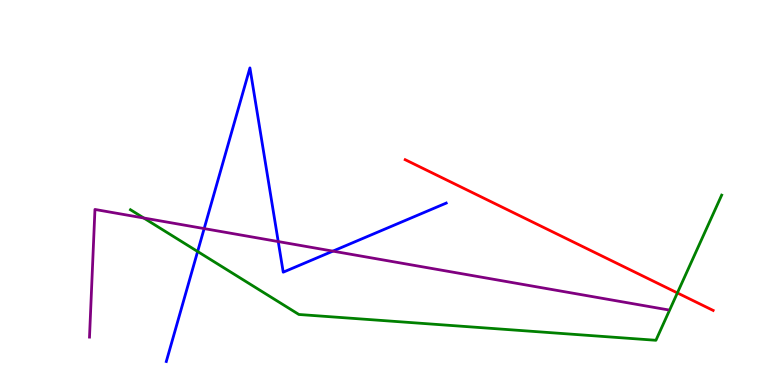[{'lines': ['blue', 'red'], 'intersections': []}, {'lines': ['green', 'red'], 'intersections': [{'x': 8.74, 'y': 2.39}]}, {'lines': ['purple', 'red'], 'intersections': []}, {'lines': ['blue', 'green'], 'intersections': [{'x': 2.55, 'y': 3.47}]}, {'lines': ['blue', 'purple'], 'intersections': [{'x': 2.63, 'y': 4.06}, {'x': 3.59, 'y': 3.73}, {'x': 4.3, 'y': 3.48}]}, {'lines': ['green', 'purple'], 'intersections': [{'x': 1.85, 'y': 4.34}]}]